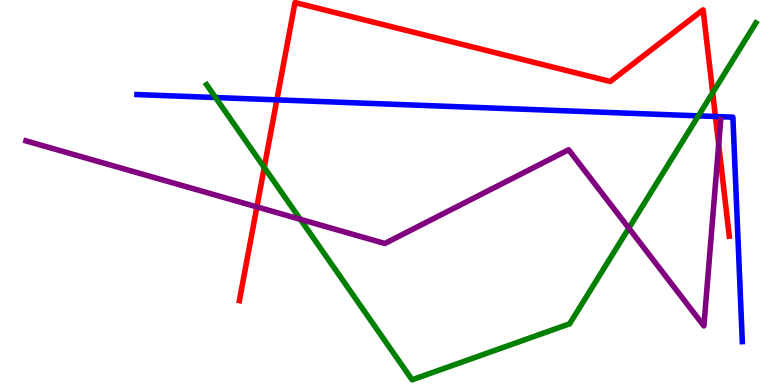[{'lines': ['blue', 'red'], 'intersections': [{'x': 3.57, 'y': 7.41}, {'x': 9.23, 'y': 6.97}]}, {'lines': ['green', 'red'], 'intersections': [{'x': 3.41, 'y': 5.65}, {'x': 9.2, 'y': 7.59}]}, {'lines': ['purple', 'red'], 'intersections': [{'x': 3.31, 'y': 4.63}, {'x': 9.27, 'y': 6.25}]}, {'lines': ['blue', 'green'], 'intersections': [{'x': 2.78, 'y': 7.47}, {'x': 9.01, 'y': 6.99}]}, {'lines': ['blue', 'purple'], 'intersections': []}, {'lines': ['green', 'purple'], 'intersections': [{'x': 3.88, 'y': 4.3}, {'x': 8.11, 'y': 4.07}]}]